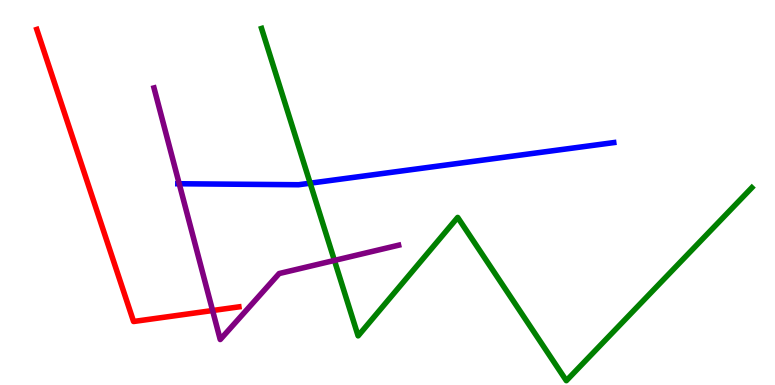[{'lines': ['blue', 'red'], 'intersections': []}, {'lines': ['green', 'red'], 'intersections': []}, {'lines': ['purple', 'red'], 'intersections': [{'x': 2.74, 'y': 1.93}]}, {'lines': ['blue', 'green'], 'intersections': [{'x': 4.0, 'y': 5.24}]}, {'lines': ['blue', 'purple'], 'intersections': [{'x': 2.31, 'y': 5.23}]}, {'lines': ['green', 'purple'], 'intersections': [{'x': 4.32, 'y': 3.24}]}]